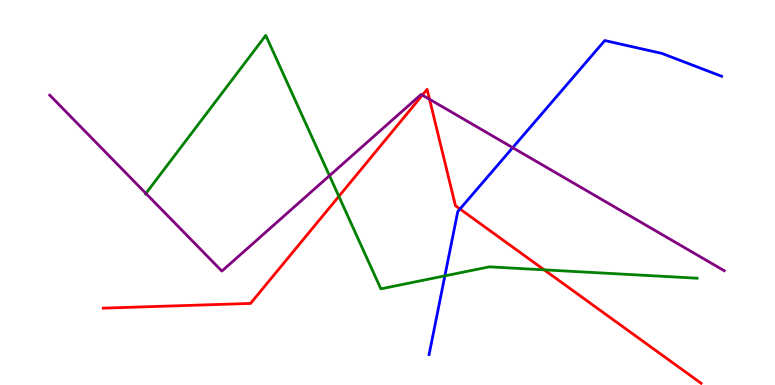[{'lines': ['blue', 'red'], 'intersections': [{'x': 5.94, 'y': 4.57}]}, {'lines': ['green', 'red'], 'intersections': [{'x': 4.37, 'y': 4.9}, {'x': 7.02, 'y': 2.99}]}, {'lines': ['purple', 'red'], 'intersections': [{'x': 5.45, 'y': 7.53}, {'x': 5.54, 'y': 7.42}]}, {'lines': ['blue', 'green'], 'intersections': [{'x': 5.74, 'y': 2.83}]}, {'lines': ['blue', 'purple'], 'intersections': [{'x': 6.62, 'y': 6.16}]}, {'lines': ['green', 'purple'], 'intersections': [{'x': 1.88, 'y': 4.98}, {'x': 4.25, 'y': 5.44}]}]